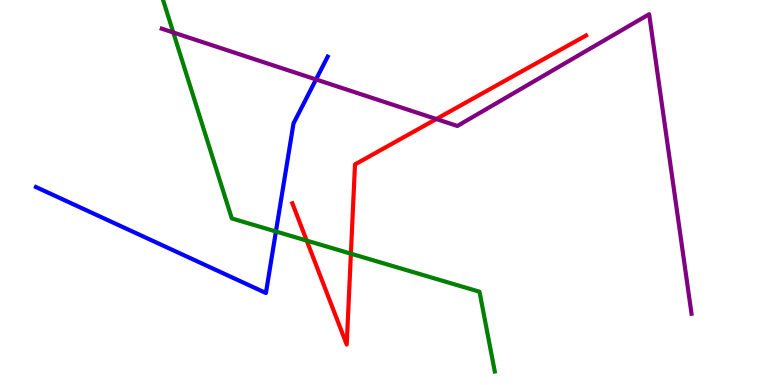[{'lines': ['blue', 'red'], 'intersections': []}, {'lines': ['green', 'red'], 'intersections': [{'x': 3.96, 'y': 3.75}, {'x': 4.53, 'y': 3.41}]}, {'lines': ['purple', 'red'], 'intersections': [{'x': 5.63, 'y': 6.91}]}, {'lines': ['blue', 'green'], 'intersections': [{'x': 3.56, 'y': 3.99}]}, {'lines': ['blue', 'purple'], 'intersections': [{'x': 4.08, 'y': 7.94}]}, {'lines': ['green', 'purple'], 'intersections': [{'x': 2.24, 'y': 9.16}]}]